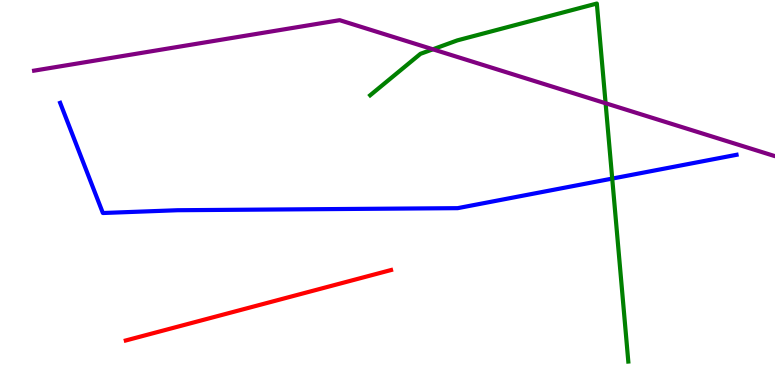[{'lines': ['blue', 'red'], 'intersections': []}, {'lines': ['green', 'red'], 'intersections': []}, {'lines': ['purple', 'red'], 'intersections': []}, {'lines': ['blue', 'green'], 'intersections': [{'x': 7.9, 'y': 5.36}]}, {'lines': ['blue', 'purple'], 'intersections': []}, {'lines': ['green', 'purple'], 'intersections': [{'x': 5.59, 'y': 8.72}, {'x': 7.81, 'y': 7.32}]}]